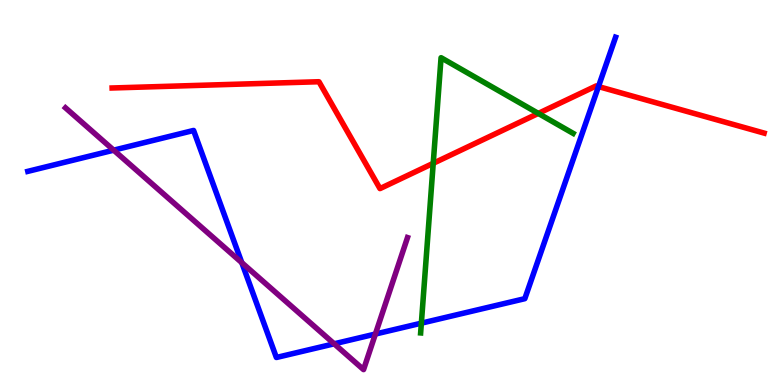[{'lines': ['blue', 'red'], 'intersections': [{'x': 7.72, 'y': 7.75}]}, {'lines': ['green', 'red'], 'intersections': [{'x': 5.59, 'y': 5.76}, {'x': 6.95, 'y': 7.05}]}, {'lines': ['purple', 'red'], 'intersections': []}, {'lines': ['blue', 'green'], 'intersections': [{'x': 5.44, 'y': 1.61}]}, {'lines': ['blue', 'purple'], 'intersections': [{'x': 1.47, 'y': 6.1}, {'x': 3.12, 'y': 3.18}, {'x': 4.31, 'y': 1.07}, {'x': 4.84, 'y': 1.32}]}, {'lines': ['green', 'purple'], 'intersections': []}]